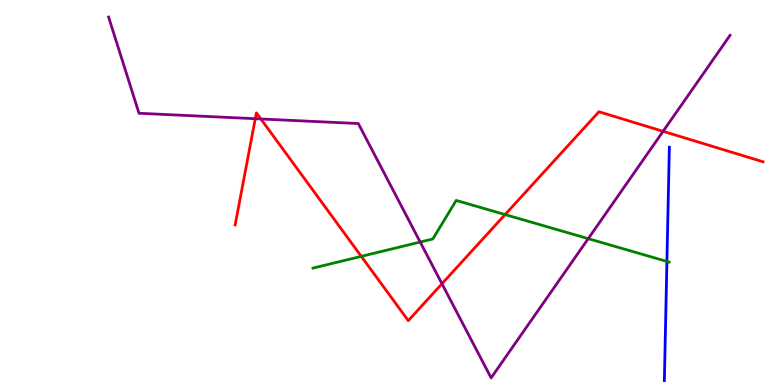[{'lines': ['blue', 'red'], 'intersections': []}, {'lines': ['green', 'red'], 'intersections': [{'x': 4.66, 'y': 3.34}, {'x': 6.52, 'y': 4.43}]}, {'lines': ['purple', 'red'], 'intersections': [{'x': 3.29, 'y': 6.92}, {'x': 3.37, 'y': 6.91}, {'x': 5.7, 'y': 2.63}, {'x': 8.56, 'y': 6.59}]}, {'lines': ['blue', 'green'], 'intersections': [{'x': 8.61, 'y': 3.21}]}, {'lines': ['blue', 'purple'], 'intersections': []}, {'lines': ['green', 'purple'], 'intersections': [{'x': 5.42, 'y': 3.71}, {'x': 7.59, 'y': 3.8}]}]